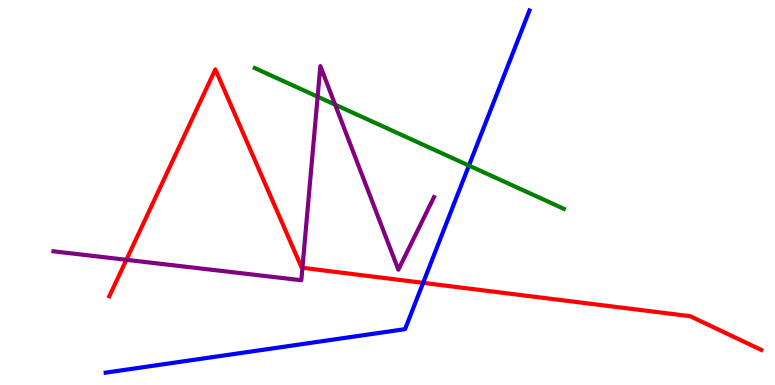[{'lines': ['blue', 'red'], 'intersections': [{'x': 5.46, 'y': 2.65}]}, {'lines': ['green', 'red'], 'intersections': []}, {'lines': ['purple', 'red'], 'intersections': [{'x': 1.63, 'y': 3.25}, {'x': 3.9, 'y': 3.04}]}, {'lines': ['blue', 'green'], 'intersections': [{'x': 6.05, 'y': 5.7}]}, {'lines': ['blue', 'purple'], 'intersections': []}, {'lines': ['green', 'purple'], 'intersections': [{'x': 4.1, 'y': 7.49}, {'x': 4.32, 'y': 7.28}]}]